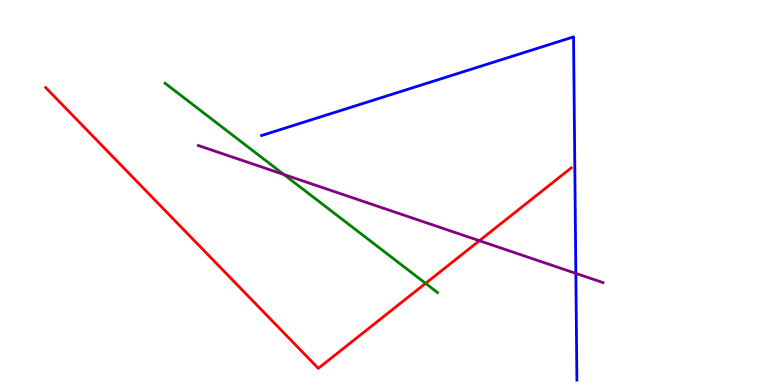[{'lines': ['blue', 'red'], 'intersections': []}, {'lines': ['green', 'red'], 'intersections': [{'x': 5.49, 'y': 2.64}]}, {'lines': ['purple', 'red'], 'intersections': [{'x': 6.19, 'y': 3.75}]}, {'lines': ['blue', 'green'], 'intersections': []}, {'lines': ['blue', 'purple'], 'intersections': [{'x': 7.43, 'y': 2.9}]}, {'lines': ['green', 'purple'], 'intersections': [{'x': 3.66, 'y': 5.47}]}]